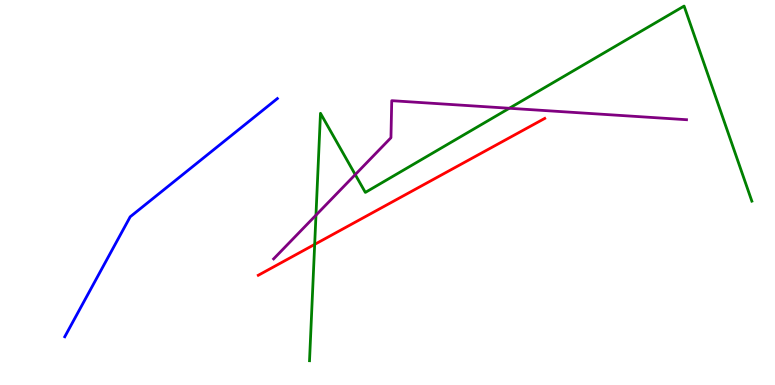[{'lines': ['blue', 'red'], 'intersections': []}, {'lines': ['green', 'red'], 'intersections': [{'x': 4.06, 'y': 3.65}]}, {'lines': ['purple', 'red'], 'intersections': []}, {'lines': ['blue', 'green'], 'intersections': []}, {'lines': ['blue', 'purple'], 'intersections': []}, {'lines': ['green', 'purple'], 'intersections': [{'x': 4.08, 'y': 4.41}, {'x': 4.58, 'y': 5.46}, {'x': 6.57, 'y': 7.19}]}]